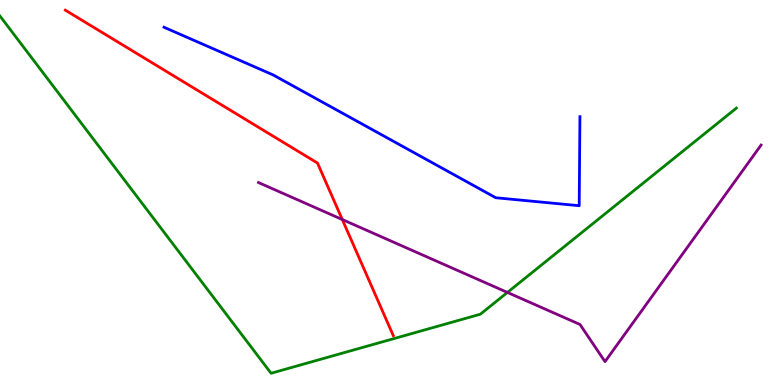[{'lines': ['blue', 'red'], 'intersections': []}, {'lines': ['green', 'red'], 'intersections': []}, {'lines': ['purple', 'red'], 'intersections': [{'x': 4.42, 'y': 4.3}]}, {'lines': ['blue', 'green'], 'intersections': []}, {'lines': ['blue', 'purple'], 'intersections': []}, {'lines': ['green', 'purple'], 'intersections': [{'x': 6.55, 'y': 2.4}]}]